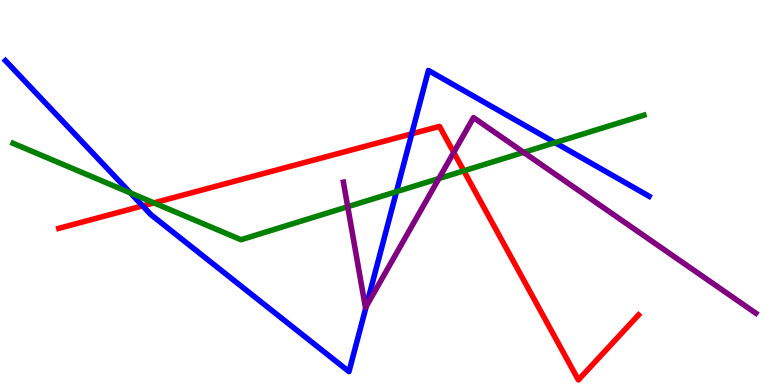[{'lines': ['blue', 'red'], 'intersections': [{'x': 1.84, 'y': 4.65}, {'x': 5.31, 'y': 6.52}]}, {'lines': ['green', 'red'], 'intersections': [{'x': 1.99, 'y': 4.73}, {'x': 5.98, 'y': 5.56}]}, {'lines': ['purple', 'red'], 'intersections': [{'x': 5.85, 'y': 6.04}]}, {'lines': ['blue', 'green'], 'intersections': [{'x': 1.68, 'y': 4.99}, {'x': 5.12, 'y': 5.02}, {'x': 7.16, 'y': 6.3}]}, {'lines': ['blue', 'purple'], 'intersections': [{'x': 4.72, 'y': 2.04}]}, {'lines': ['green', 'purple'], 'intersections': [{'x': 4.49, 'y': 4.63}, {'x': 5.66, 'y': 5.36}, {'x': 6.76, 'y': 6.04}]}]